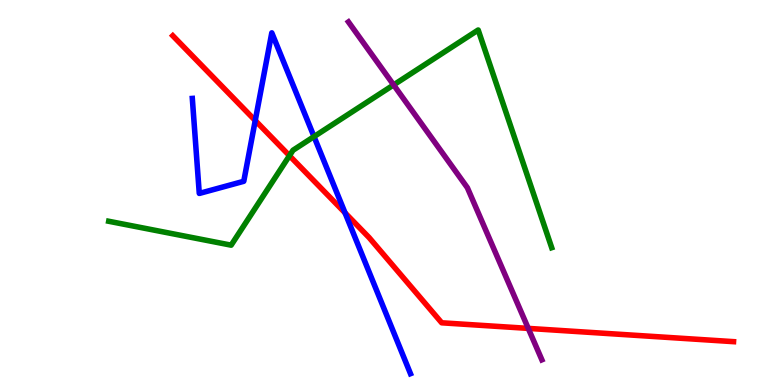[{'lines': ['blue', 'red'], 'intersections': [{'x': 3.29, 'y': 6.87}, {'x': 4.45, 'y': 4.47}]}, {'lines': ['green', 'red'], 'intersections': [{'x': 3.73, 'y': 5.96}]}, {'lines': ['purple', 'red'], 'intersections': [{'x': 6.82, 'y': 1.47}]}, {'lines': ['blue', 'green'], 'intersections': [{'x': 4.05, 'y': 6.45}]}, {'lines': ['blue', 'purple'], 'intersections': []}, {'lines': ['green', 'purple'], 'intersections': [{'x': 5.08, 'y': 7.79}]}]